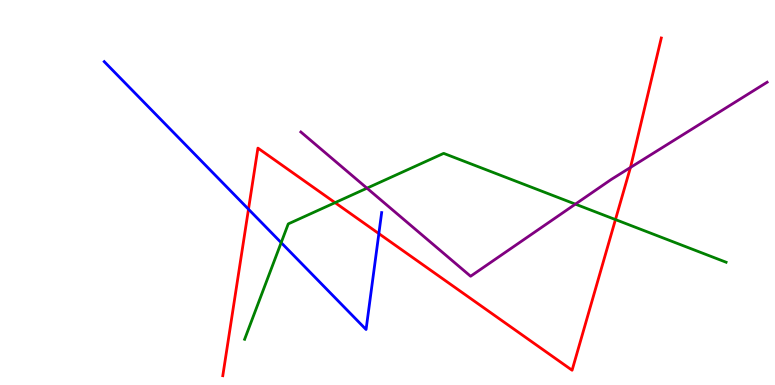[{'lines': ['blue', 'red'], 'intersections': [{'x': 3.21, 'y': 4.57}, {'x': 4.89, 'y': 3.93}]}, {'lines': ['green', 'red'], 'intersections': [{'x': 4.32, 'y': 4.74}, {'x': 7.94, 'y': 4.3}]}, {'lines': ['purple', 'red'], 'intersections': [{'x': 8.13, 'y': 5.65}]}, {'lines': ['blue', 'green'], 'intersections': [{'x': 3.63, 'y': 3.7}]}, {'lines': ['blue', 'purple'], 'intersections': []}, {'lines': ['green', 'purple'], 'intersections': [{'x': 4.74, 'y': 5.11}, {'x': 7.42, 'y': 4.7}]}]